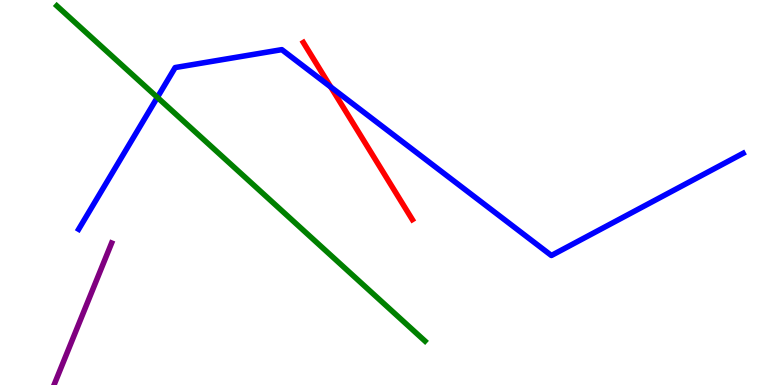[{'lines': ['blue', 'red'], 'intersections': [{'x': 4.27, 'y': 7.74}]}, {'lines': ['green', 'red'], 'intersections': []}, {'lines': ['purple', 'red'], 'intersections': []}, {'lines': ['blue', 'green'], 'intersections': [{'x': 2.03, 'y': 7.47}]}, {'lines': ['blue', 'purple'], 'intersections': []}, {'lines': ['green', 'purple'], 'intersections': []}]